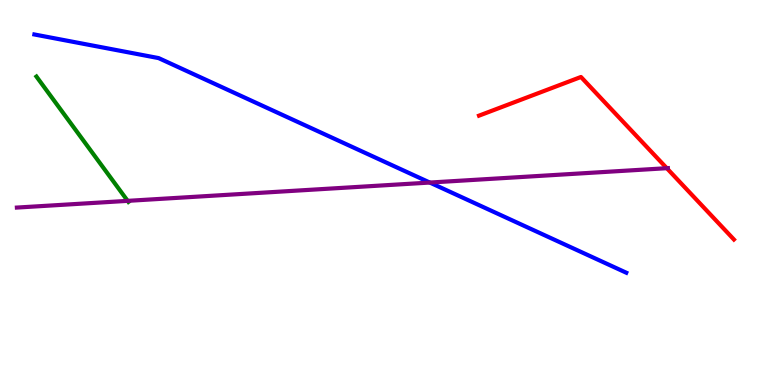[{'lines': ['blue', 'red'], 'intersections': []}, {'lines': ['green', 'red'], 'intersections': []}, {'lines': ['purple', 'red'], 'intersections': [{'x': 8.6, 'y': 5.63}]}, {'lines': ['blue', 'green'], 'intersections': []}, {'lines': ['blue', 'purple'], 'intersections': [{'x': 5.55, 'y': 5.26}]}, {'lines': ['green', 'purple'], 'intersections': [{'x': 1.65, 'y': 4.78}]}]